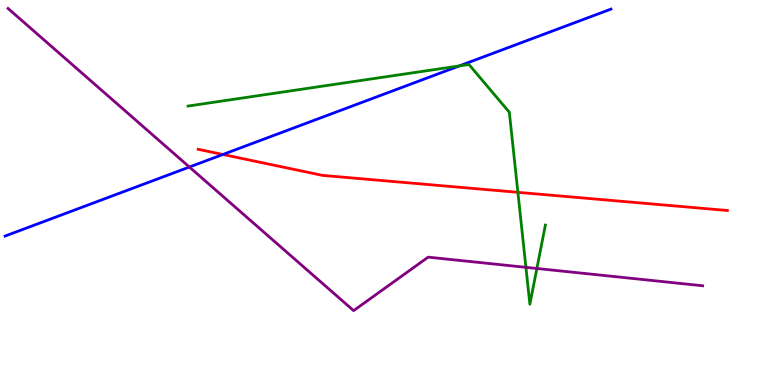[{'lines': ['blue', 'red'], 'intersections': [{'x': 2.88, 'y': 5.99}]}, {'lines': ['green', 'red'], 'intersections': [{'x': 6.68, 'y': 5.0}]}, {'lines': ['purple', 'red'], 'intersections': []}, {'lines': ['blue', 'green'], 'intersections': [{'x': 5.93, 'y': 8.29}]}, {'lines': ['blue', 'purple'], 'intersections': [{'x': 2.44, 'y': 5.66}]}, {'lines': ['green', 'purple'], 'intersections': [{'x': 6.79, 'y': 3.06}, {'x': 6.93, 'y': 3.03}]}]